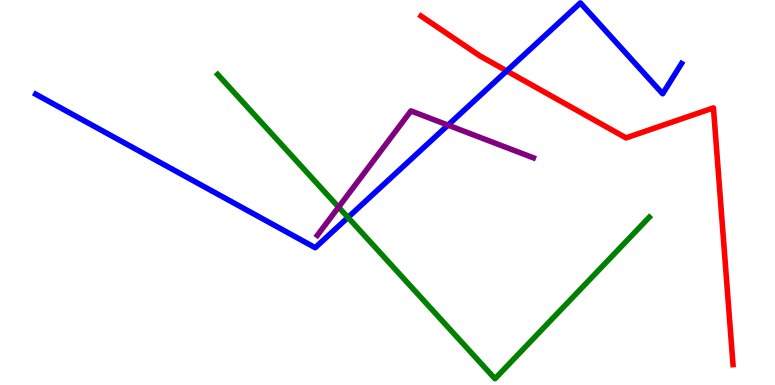[{'lines': ['blue', 'red'], 'intersections': [{'x': 6.54, 'y': 8.16}]}, {'lines': ['green', 'red'], 'intersections': []}, {'lines': ['purple', 'red'], 'intersections': []}, {'lines': ['blue', 'green'], 'intersections': [{'x': 4.49, 'y': 4.35}]}, {'lines': ['blue', 'purple'], 'intersections': [{'x': 5.78, 'y': 6.75}]}, {'lines': ['green', 'purple'], 'intersections': [{'x': 4.37, 'y': 4.62}]}]